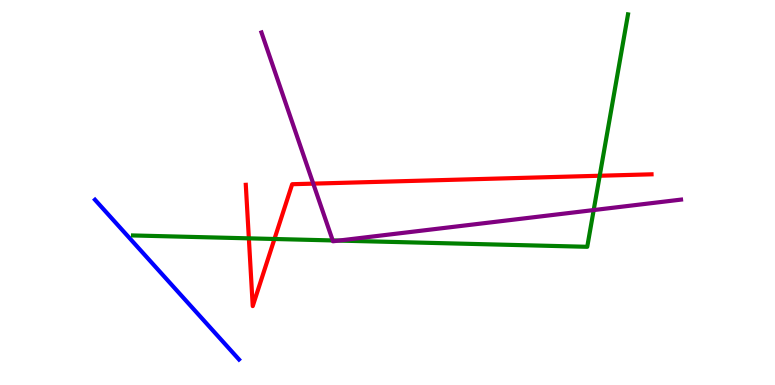[{'lines': ['blue', 'red'], 'intersections': []}, {'lines': ['green', 'red'], 'intersections': [{'x': 3.21, 'y': 3.81}, {'x': 3.54, 'y': 3.79}, {'x': 7.74, 'y': 5.44}]}, {'lines': ['purple', 'red'], 'intersections': [{'x': 4.04, 'y': 5.23}]}, {'lines': ['blue', 'green'], 'intersections': []}, {'lines': ['blue', 'purple'], 'intersections': []}, {'lines': ['green', 'purple'], 'intersections': [{'x': 4.29, 'y': 3.75}, {'x': 4.37, 'y': 3.75}, {'x': 7.66, 'y': 4.54}]}]